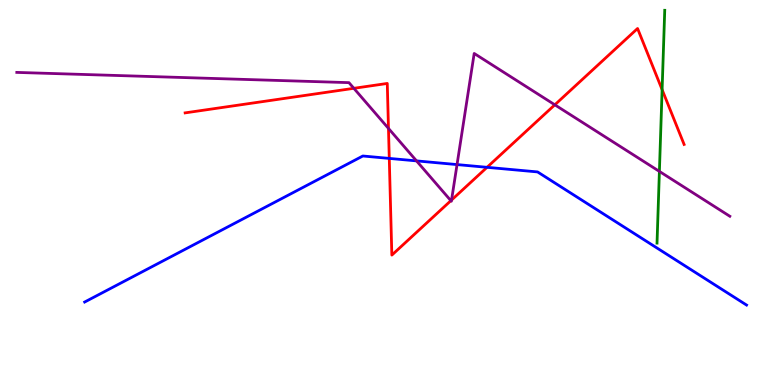[{'lines': ['blue', 'red'], 'intersections': [{'x': 5.02, 'y': 5.89}, {'x': 6.28, 'y': 5.65}]}, {'lines': ['green', 'red'], 'intersections': [{'x': 8.54, 'y': 7.67}]}, {'lines': ['purple', 'red'], 'intersections': [{'x': 4.57, 'y': 7.71}, {'x': 5.01, 'y': 6.66}, {'x': 5.82, 'y': 4.79}, {'x': 5.83, 'y': 4.8}, {'x': 7.16, 'y': 7.28}]}, {'lines': ['blue', 'green'], 'intersections': []}, {'lines': ['blue', 'purple'], 'intersections': [{'x': 5.37, 'y': 5.82}, {'x': 5.9, 'y': 5.73}]}, {'lines': ['green', 'purple'], 'intersections': [{'x': 8.51, 'y': 5.55}]}]